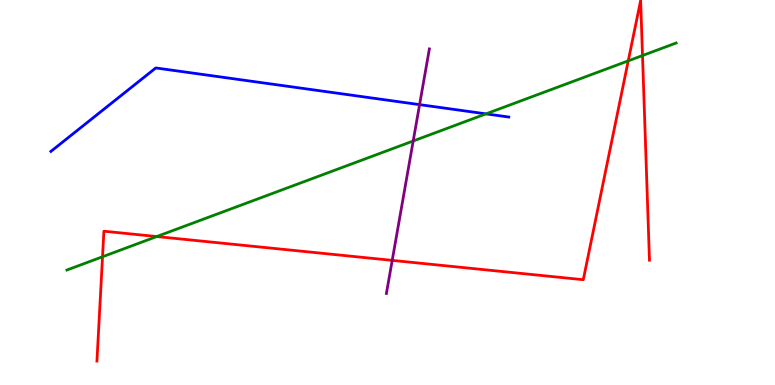[{'lines': ['blue', 'red'], 'intersections': []}, {'lines': ['green', 'red'], 'intersections': [{'x': 1.32, 'y': 3.33}, {'x': 2.02, 'y': 3.86}, {'x': 8.11, 'y': 8.42}, {'x': 8.29, 'y': 8.56}]}, {'lines': ['purple', 'red'], 'intersections': [{'x': 5.06, 'y': 3.24}]}, {'lines': ['blue', 'green'], 'intersections': [{'x': 6.27, 'y': 7.04}]}, {'lines': ['blue', 'purple'], 'intersections': [{'x': 5.41, 'y': 7.28}]}, {'lines': ['green', 'purple'], 'intersections': [{'x': 5.33, 'y': 6.34}]}]